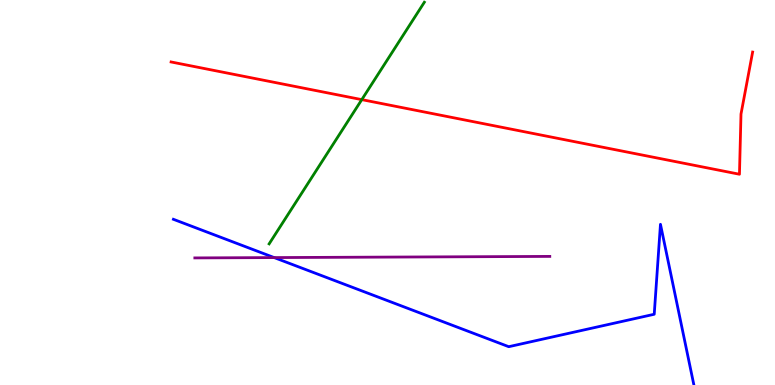[{'lines': ['blue', 'red'], 'intersections': []}, {'lines': ['green', 'red'], 'intersections': [{'x': 4.67, 'y': 7.41}]}, {'lines': ['purple', 'red'], 'intersections': []}, {'lines': ['blue', 'green'], 'intersections': []}, {'lines': ['blue', 'purple'], 'intersections': [{'x': 3.54, 'y': 3.31}]}, {'lines': ['green', 'purple'], 'intersections': []}]